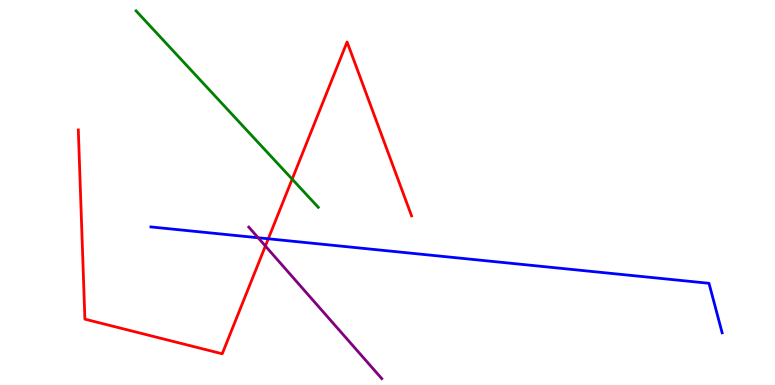[{'lines': ['blue', 'red'], 'intersections': [{'x': 3.46, 'y': 3.8}]}, {'lines': ['green', 'red'], 'intersections': [{'x': 3.77, 'y': 5.35}]}, {'lines': ['purple', 'red'], 'intersections': [{'x': 3.42, 'y': 3.61}]}, {'lines': ['blue', 'green'], 'intersections': []}, {'lines': ['blue', 'purple'], 'intersections': [{'x': 3.33, 'y': 3.82}]}, {'lines': ['green', 'purple'], 'intersections': []}]